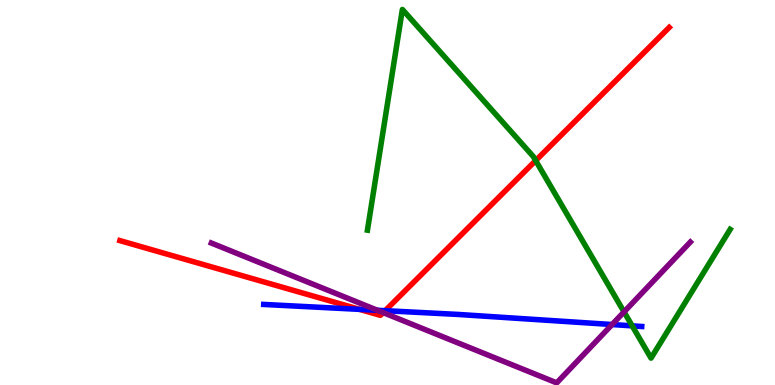[{'lines': ['blue', 'red'], 'intersections': [{'x': 4.64, 'y': 1.96}, {'x': 4.97, 'y': 1.93}]}, {'lines': ['green', 'red'], 'intersections': [{'x': 6.91, 'y': 5.83}]}, {'lines': ['purple', 'red'], 'intersections': [{'x': 4.94, 'y': 1.88}]}, {'lines': ['blue', 'green'], 'intersections': [{'x': 8.16, 'y': 1.54}]}, {'lines': ['blue', 'purple'], 'intersections': [{'x': 4.87, 'y': 1.94}, {'x': 7.9, 'y': 1.57}]}, {'lines': ['green', 'purple'], 'intersections': [{'x': 8.05, 'y': 1.9}]}]